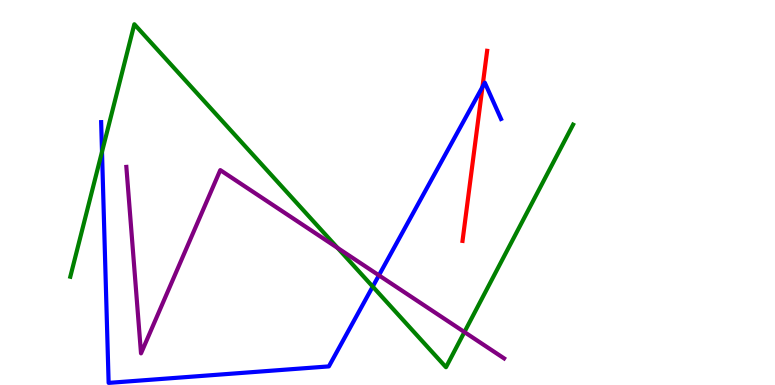[{'lines': ['blue', 'red'], 'intersections': [{'x': 6.23, 'y': 7.74}]}, {'lines': ['green', 'red'], 'intersections': []}, {'lines': ['purple', 'red'], 'intersections': []}, {'lines': ['blue', 'green'], 'intersections': [{'x': 1.32, 'y': 6.06}, {'x': 4.81, 'y': 2.56}]}, {'lines': ['blue', 'purple'], 'intersections': [{'x': 4.89, 'y': 2.85}]}, {'lines': ['green', 'purple'], 'intersections': [{'x': 4.36, 'y': 3.56}, {'x': 5.99, 'y': 1.38}]}]